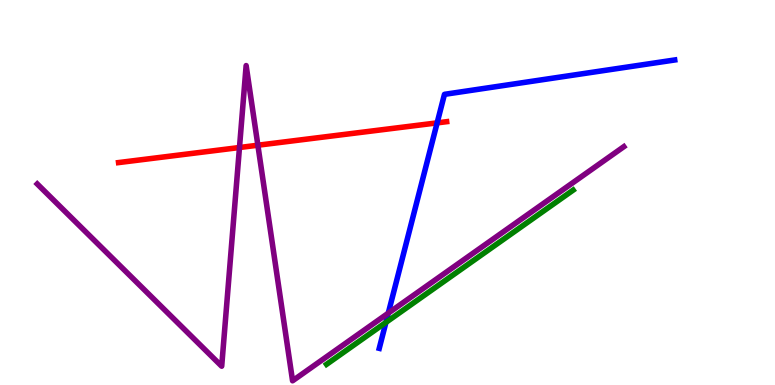[{'lines': ['blue', 'red'], 'intersections': [{'x': 5.64, 'y': 6.81}]}, {'lines': ['green', 'red'], 'intersections': []}, {'lines': ['purple', 'red'], 'intersections': [{'x': 3.09, 'y': 6.17}, {'x': 3.33, 'y': 6.23}]}, {'lines': ['blue', 'green'], 'intersections': [{'x': 4.98, 'y': 1.63}]}, {'lines': ['blue', 'purple'], 'intersections': [{'x': 5.01, 'y': 1.87}]}, {'lines': ['green', 'purple'], 'intersections': []}]